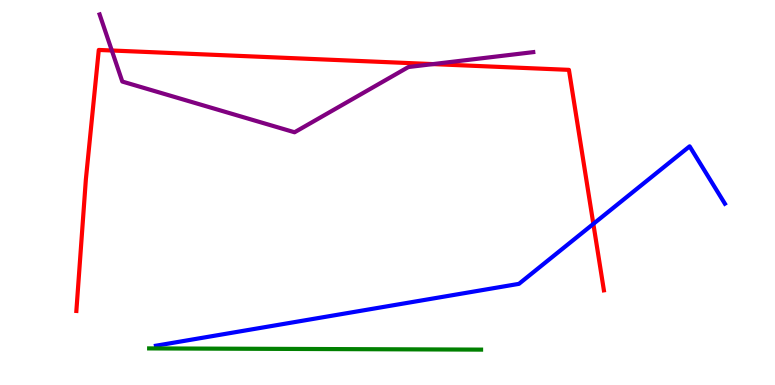[{'lines': ['blue', 'red'], 'intersections': [{'x': 7.66, 'y': 4.18}]}, {'lines': ['green', 'red'], 'intersections': []}, {'lines': ['purple', 'red'], 'intersections': [{'x': 1.44, 'y': 8.69}, {'x': 5.59, 'y': 8.34}]}, {'lines': ['blue', 'green'], 'intersections': []}, {'lines': ['blue', 'purple'], 'intersections': []}, {'lines': ['green', 'purple'], 'intersections': []}]